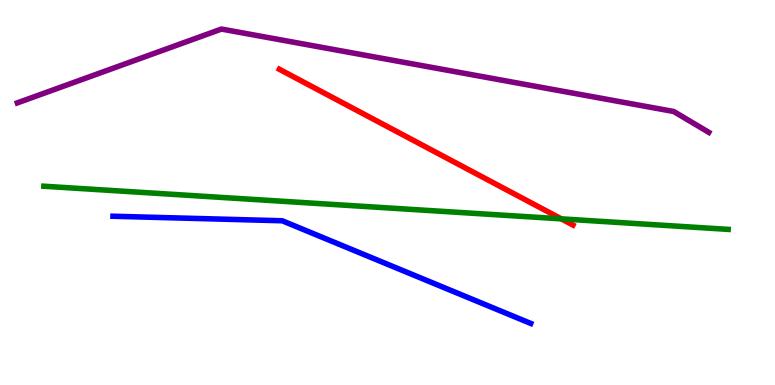[{'lines': ['blue', 'red'], 'intersections': []}, {'lines': ['green', 'red'], 'intersections': [{'x': 7.24, 'y': 4.32}]}, {'lines': ['purple', 'red'], 'intersections': []}, {'lines': ['blue', 'green'], 'intersections': []}, {'lines': ['blue', 'purple'], 'intersections': []}, {'lines': ['green', 'purple'], 'intersections': []}]